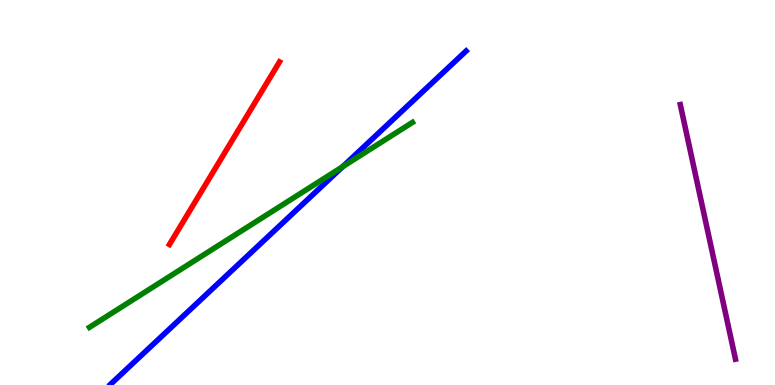[{'lines': ['blue', 'red'], 'intersections': []}, {'lines': ['green', 'red'], 'intersections': []}, {'lines': ['purple', 'red'], 'intersections': []}, {'lines': ['blue', 'green'], 'intersections': [{'x': 4.42, 'y': 5.67}]}, {'lines': ['blue', 'purple'], 'intersections': []}, {'lines': ['green', 'purple'], 'intersections': []}]